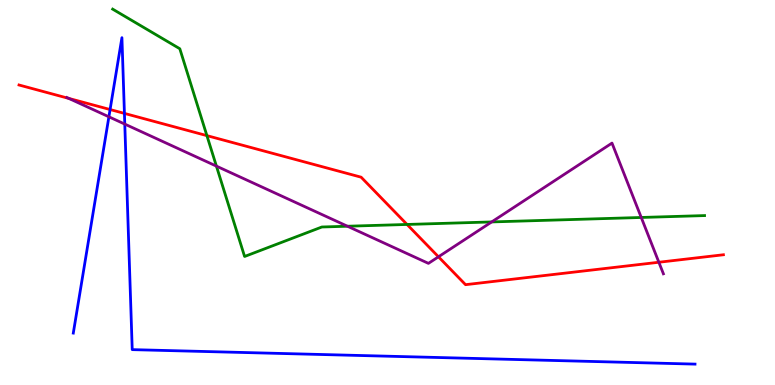[{'lines': ['blue', 'red'], 'intersections': [{'x': 1.42, 'y': 7.15}, {'x': 1.61, 'y': 7.05}]}, {'lines': ['green', 'red'], 'intersections': [{'x': 2.67, 'y': 6.48}, {'x': 5.25, 'y': 4.17}]}, {'lines': ['purple', 'red'], 'intersections': [{'x': 0.888, 'y': 7.44}, {'x': 5.66, 'y': 3.33}, {'x': 8.5, 'y': 3.19}]}, {'lines': ['blue', 'green'], 'intersections': []}, {'lines': ['blue', 'purple'], 'intersections': [{'x': 1.41, 'y': 6.97}, {'x': 1.61, 'y': 6.78}]}, {'lines': ['green', 'purple'], 'intersections': [{'x': 2.79, 'y': 5.69}, {'x': 4.48, 'y': 4.12}, {'x': 6.34, 'y': 4.24}, {'x': 8.27, 'y': 4.35}]}]